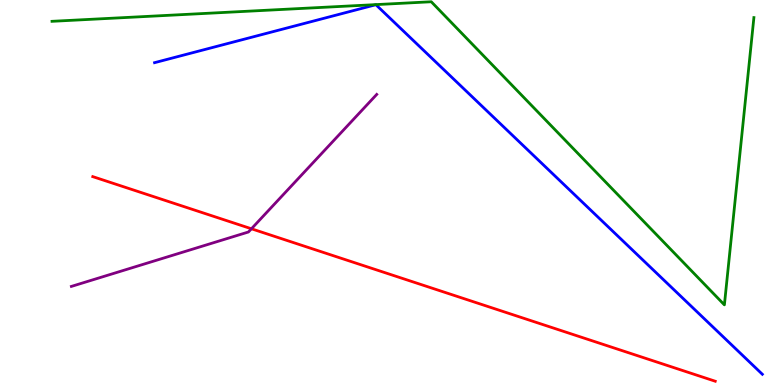[{'lines': ['blue', 'red'], 'intersections': []}, {'lines': ['green', 'red'], 'intersections': []}, {'lines': ['purple', 'red'], 'intersections': [{'x': 3.24, 'y': 4.06}]}, {'lines': ['blue', 'green'], 'intersections': []}, {'lines': ['blue', 'purple'], 'intersections': []}, {'lines': ['green', 'purple'], 'intersections': []}]